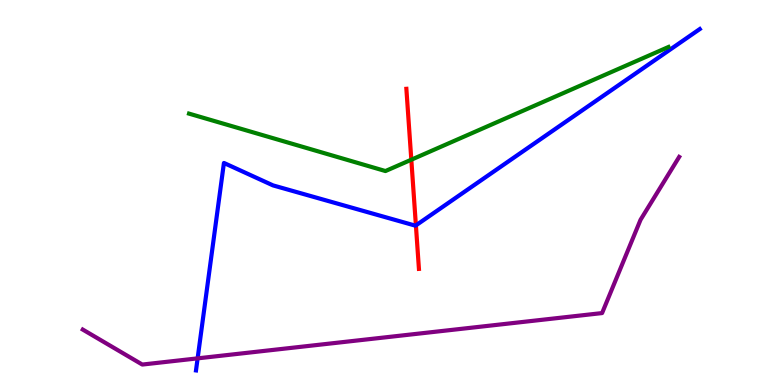[{'lines': ['blue', 'red'], 'intersections': [{'x': 5.37, 'y': 4.15}]}, {'lines': ['green', 'red'], 'intersections': [{'x': 5.31, 'y': 5.85}]}, {'lines': ['purple', 'red'], 'intersections': []}, {'lines': ['blue', 'green'], 'intersections': []}, {'lines': ['blue', 'purple'], 'intersections': [{'x': 2.55, 'y': 0.692}]}, {'lines': ['green', 'purple'], 'intersections': []}]